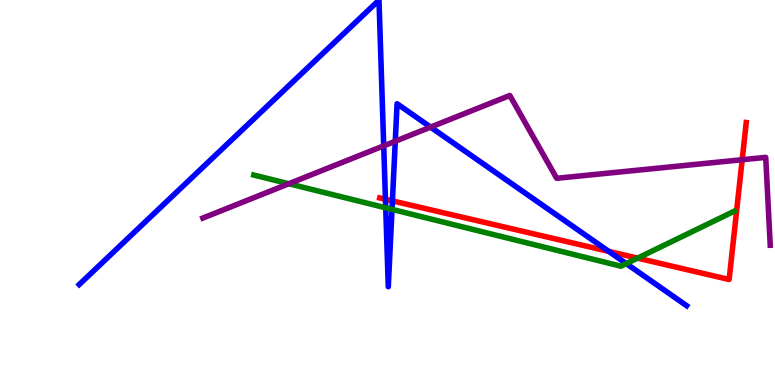[{'lines': ['blue', 'red'], 'intersections': [{'x': 4.97, 'y': 4.82}, {'x': 5.06, 'y': 4.78}, {'x': 7.86, 'y': 3.47}]}, {'lines': ['green', 'red'], 'intersections': [{'x': 8.23, 'y': 3.3}]}, {'lines': ['purple', 'red'], 'intersections': [{'x': 9.58, 'y': 5.85}]}, {'lines': ['blue', 'green'], 'intersections': [{'x': 4.98, 'y': 4.6}, {'x': 5.06, 'y': 4.56}, {'x': 8.08, 'y': 3.15}]}, {'lines': ['blue', 'purple'], 'intersections': [{'x': 4.95, 'y': 6.21}, {'x': 5.1, 'y': 6.33}, {'x': 5.56, 'y': 6.7}]}, {'lines': ['green', 'purple'], 'intersections': [{'x': 3.73, 'y': 5.23}]}]